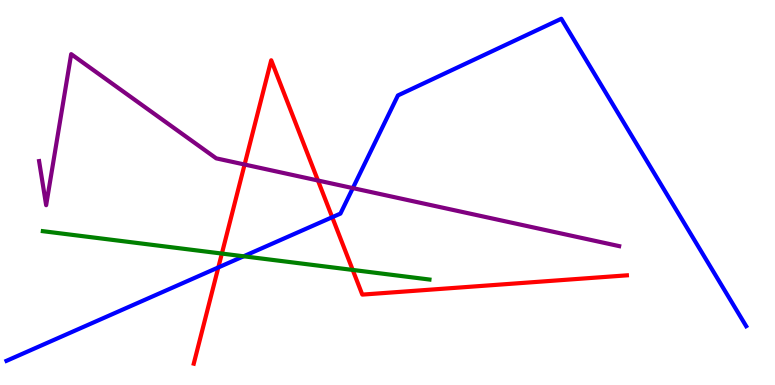[{'lines': ['blue', 'red'], 'intersections': [{'x': 2.82, 'y': 3.05}, {'x': 4.29, 'y': 4.36}]}, {'lines': ['green', 'red'], 'intersections': [{'x': 2.86, 'y': 3.41}, {'x': 4.55, 'y': 2.99}]}, {'lines': ['purple', 'red'], 'intersections': [{'x': 3.16, 'y': 5.73}, {'x': 4.1, 'y': 5.31}]}, {'lines': ['blue', 'green'], 'intersections': [{'x': 3.14, 'y': 3.34}]}, {'lines': ['blue', 'purple'], 'intersections': [{'x': 4.55, 'y': 5.11}]}, {'lines': ['green', 'purple'], 'intersections': []}]